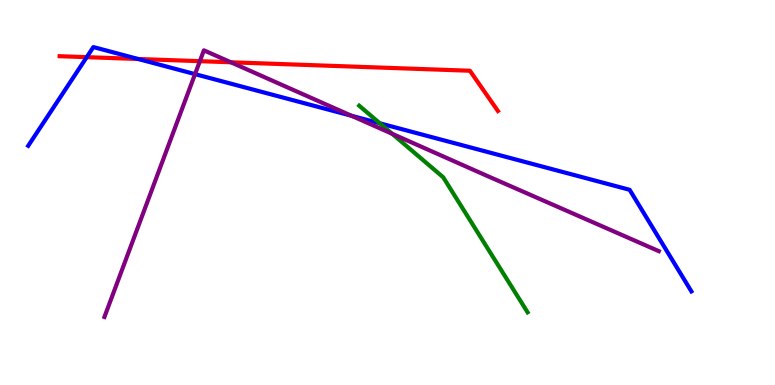[{'lines': ['blue', 'red'], 'intersections': [{'x': 1.12, 'y': 8.52}, {'x': 1.78, 'y': 8.47}]}, {'lines': ['green', 'red'], 'intersections': []}, {'lines': ['purple', 'red'], 'intersections': [{'x': 2.58, 'y': 8.41}, {'x': 2.98, 'y': 8.38}]}, {'lines': ['blue', 'green'], 'intersections': [{'x': 4.9, 'y': 6.8}]}, {'lines': ['blue', 'purple'], 'intersections': [{'x': 2.52, 'y': 8.07}, {'x': 4.54, 'y': 6.99}]}, {'lines': ['green', 'purple'], 'intersections': [{'x': 5.06, 'y': 6.53}]}]